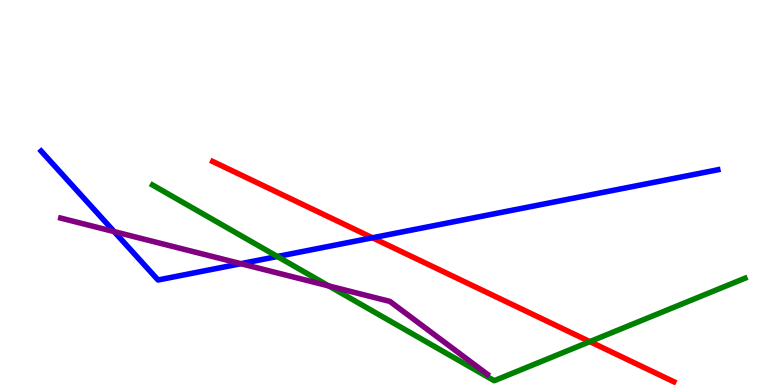[{'lines': ['blue', 'red'], 'intersections': [{'x': 4.81, 'y': 3.82}]}, {'lines': ['green', 'red'], 'intersections': [{'x': 7.61, 'y': 1.13}]}, {'lines': ['purple', 'red'], 'intersections': []}, {'lines': ['blue', 'green'], 'intersections': [{'x': 3.58, 'y': 3.34}]}, {'lines': ['blue', 'purple'], 'intersections': [{'x': 1.47, 'y': 3.98}, {'x': 3.11, 'y': 3.15}]}, {'lines': ['green', 'purple'], 'intersections': [{'x': 4.24, 'y': 2.57}]}]